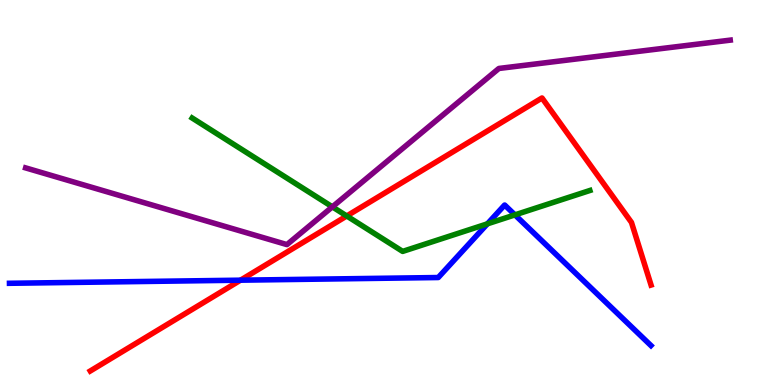[{'lines': ['blue', 'red'], 'intersections': [{'x': 3.1, 'y': 2.72}]}, {'lines': ['green', 'red'], 'intersections': [{'x': 4.47, 'y': 4.39}]}, {'lines': ['purple', 'red'], 'intersections': []}, {'lines': ['blue', 'green'], 'intersections': [{'x': 6.29, 'y': 4.19}, {'x': 6.64, 'y': 4.42}]}, {'lines': ['blue', 'purple'], 'intersections': []}, {'lines': ['green', 'purple'], 'intersections': [{'x': 4.29, 'y': 4.63}]}]